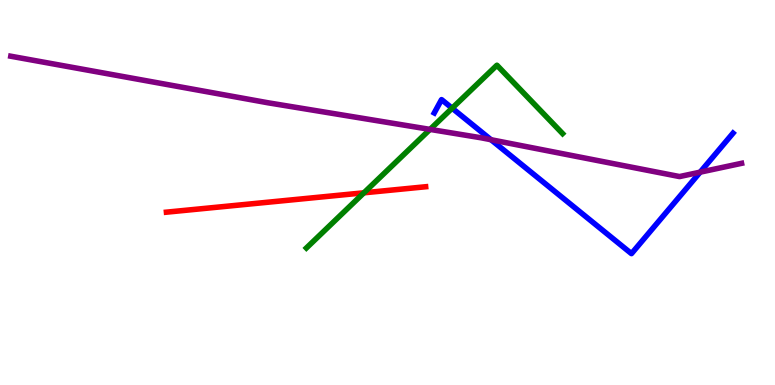[{'lines': ['blue', 'red'], 'intersections': []}, {'lines': ['green', 'red'], 'intersections': [{'x': 4.7, 'y': 4.99}]}, {'lines': ['purple', 'red'], 'intersections': []}, {'lines': ['blue', 'green'], 'intersections': [{'x': 5.83, 'y': 7.19}]}, {'lines': ['blue', 'purple'], 'intersections': [{'x': 6.34, 'y': 6.37}, {'x': 9.03, 'y': 5.53}]}, {'lines': ['green', 'purple'], 'intersections': [{'x': 5.55, 'y': 6.64}]}]